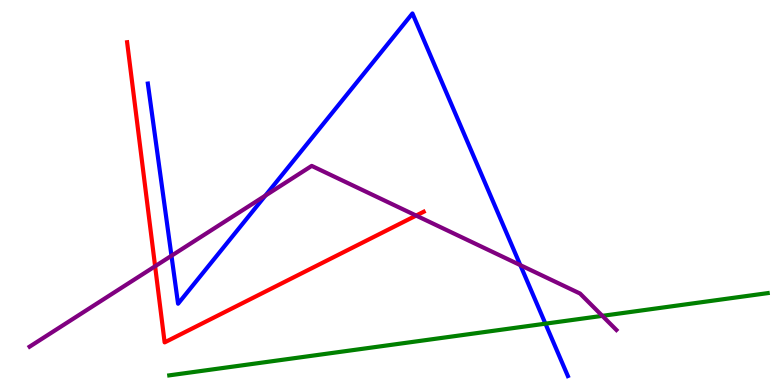[{'lines': ['blue', 'red'], 'intersections': []}, {'lines': ['green', 'red'], 'intersections': []}, {'lines': ['purple', 'red'], 'intersections': [{'x': 2.0, 'y': 3.08}, {'x': 5.37, 'y': 4.4}]}, {'lines': ['blue', 'green'], 'intersections': [{'x': 7.04, 'y': 1.59}]}, {'lines': ['blue', 'purple'], 'intersections': [{'x': 2.21, 'y': 3.36}, {'x': 3.42, 'y': 4.92}, {'x': 6.71, 'y': 3.11}]}, {'lines': ['green', 'purple'], 'intersections': [{'x': 7.77, 'y': 1.8}]}]